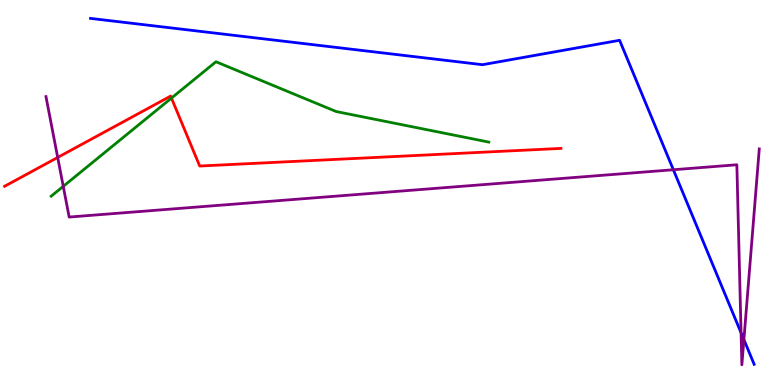[{'lines': ['blue', 'red'], 'intersections': []}, {'lines': ['green', 'red'], 'intersections': [{'x': 2.21, 'y': 7.45}]}, {'lines': ['purple', 'red'], 'intersections': [{'x': 0.744, 'y': 5.91}]}, {'lines': ['blue', 'green'], 'intersections': []}, {'lines': ['blue', 'purple'], 'intersections': [{'x': 8.69, 'y': 5.59}, {'x': 9.56, 'y': 1.36}, {'x': 9.6, 'y': 1.18}]}, {'lines': ['green', 'purple'], 'intersections': [{'x': 0.816, 'y': 5.16}]}]